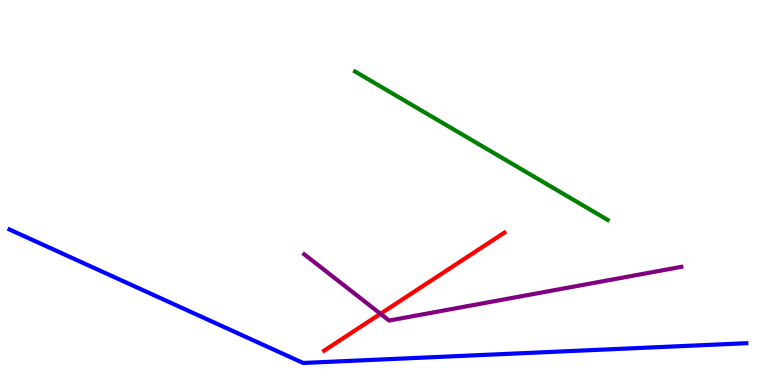[{'lines': ['blue', 'red'], 'intersections': []}, {'lines': ['green', 'red'], 'intersections': []}, {'lines': ['purple', 'red'], 'intersections': [{'x': 4.91, 'y': 1.85}]}, {'lines': ['blue', 'green'], 'intersections': []}, {'lines': ['blue', 'purple'], 'intersections': []}, {'lines': ['green', 'purple'], 'intersections': []}]